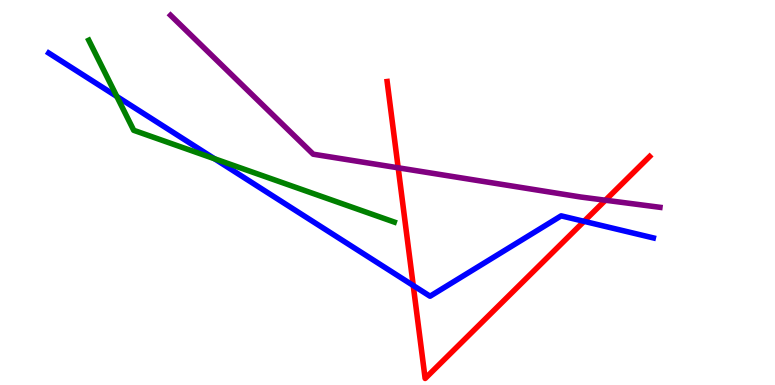[{'lines': ['blue', 'red'], 'intersections': [{'x': 5.33, 'y': 2.58}, {'x': 7.54, 'y': 4.25}]}, {'lines': ['green', 'red'], 'intersections': []}, {'lines': ['purple', 'red'], 'intersections': [{'x': 5.14, 'y': 5.64}, {'x': 7.81, 'y': 4.8}]}, {'lines': ['blue', 'green'], 'intersections': [{'x': 1.51, 'y': 7.49}, {'x': 2.77, 'y': 5.88}]}, {'lines': ['blue', 'purple'], 'intersections': []}, {'lines': ['green', 'purple'], 'intersections': []}]